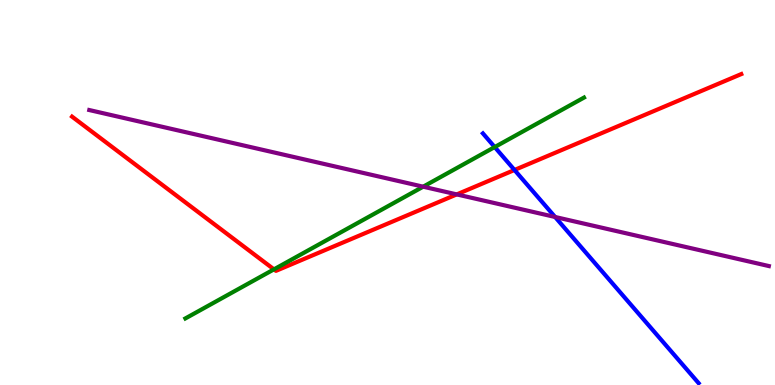[{'lines': ['blue', 'red'], 'intersections': [{'x': 6.64, 'y': 5.58}]}, {'lines': ['green', 'red'], 'intersections': [{'x': 3.54, 'y': 3.0}]}, {'lines': ['purple', 'red'], 'intersections': [{'x': 5.89, 'y': 4.95}]}, {'lines': ['blue', 'green'], 'intersections': [{'x': 6.38, 'y': 6.18}]}, {'lines': ['blue', 'purple'], 'intersections': [{'x': 7.16, 'y': 4.36}]}, {'lines': ['green', 'purple'], 'intersections': [{'x': 5.46, 'y': 5.15}]}]